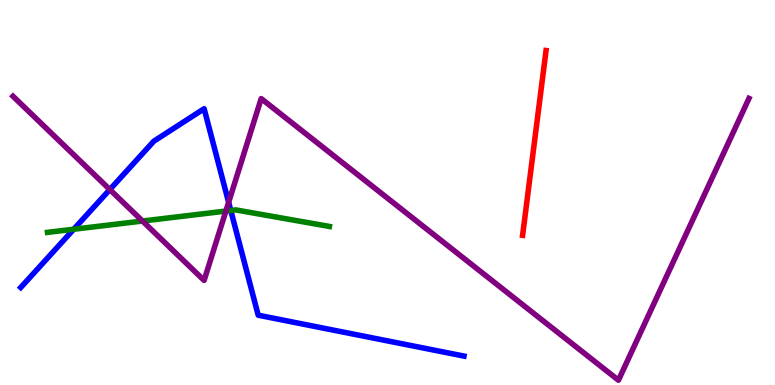[{'lines': ['blue', 'red'], 'intersections': []}, {'lines': ['green', 'red'], 'intersections': []}, {'lines': ['purple', 'red'], 'intersections': []}, {'lines': ['blue', 'green'], 'intersections': [{'x': 0.951, 'y': 4.05}, {'x': 2.98, 'y': 4.53}]}, {'lines': ['blue', 'purple'], 'intersections': [{'x': 1.42, 'y': 5.08}, {'x': 2.95, 'y': 4.75}]}, {'lines': ['green', 'purple'], 'intersections': [{'x': 1.84, 'y': 4.26}, {'x': 2.91, 'y': 4.52}]}]